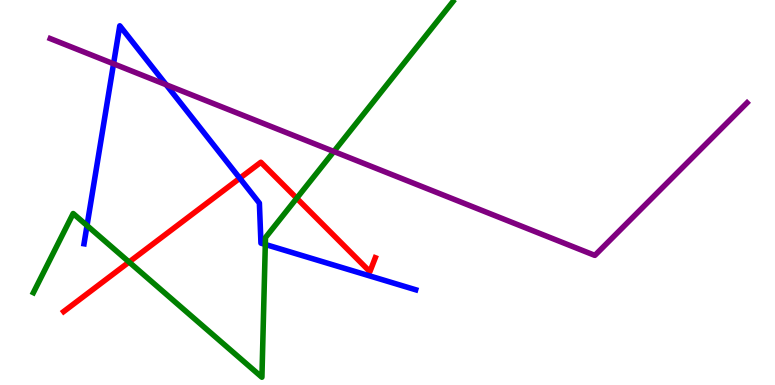[{'lines': ['blue', 'red'], 'intersections': [{'x': 3.09, 'y': 5.37}]}, {'lines': ['green', 'red'], 'intersections': [{'x': 1.67, 'y': 3.19}, {'x': 3.83, 'y': 4.85}]}, {'lines': ['purple', 'red'], 'intersections': []}, {'lines': ['blue', 'green'], 'intersections': [{'x': 1.12, 'y': 4.14}, {'x': 3.42, 'y': 3.65}]}, {'lines': ['blue', 'purple'], 'intersections': [{'x': 1.47, 'y': 8.34}, {'x': 2.14, 'y': 7.8}]}, {'lines': ['green', 'purple'], 'intersections': [{'x': 4.31, 'y': 6.07}]}]